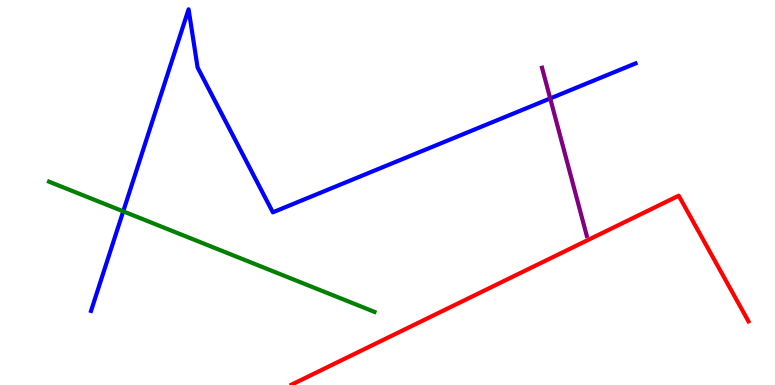[{'lines': ['blue', 'red'], 'intersections': []}, {'lines': ['green', 'red'], 'intersections': []}, {'lines': ['purple', 'red'], 'intersections': []}, {'lines': ['blue', 'green'], 'intersections': [{'x': 1.59, 'y': 4.51}]}, {'lines': ['blue', 'purple'], 'intersections': [{'x': 7.1, 'y': 7.44}]}, {'lines': ['green', 'purple'], 'intersections': []}]